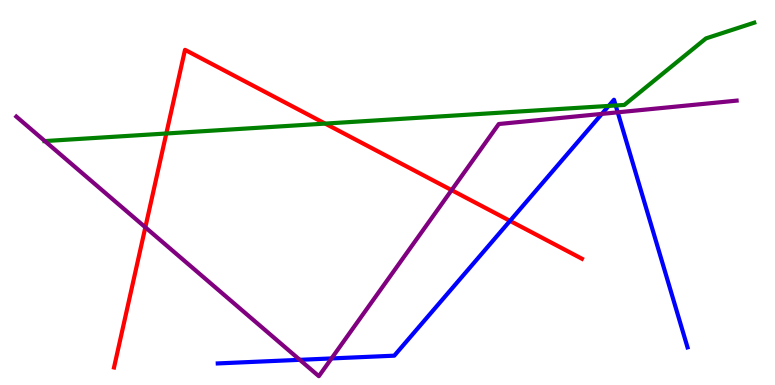[{'lines': ['blue', 'red'], 'intersections': [{'x': 6.58, 'y': 4.26}]}, {'lines': ['green', 'red'], 'intersections': [{'x': 2.15, 'y': 6.53}, {'x': 4.2, 'y': 6.79}]}, {'lines': ['purple', 'red'], 'intersections': [{'x': 1.88, 'y': 4.1}, {'x': 5.83, 'y': 5.06}]}, {'lines': ['blue', 'green'], 'intersections': [{'x': 7.85, 'y': 7.25}, {'x': 7.94, 'y': 7.26}]}, {'lines': ['blue', 'purple'], 'intersections': [{'x': 3.87, 'y': 0.654}, {'x': 4.28, 'y': 0.69}, {'x': 7.77, 'y': 7.04}, {'x': 7.97, 'y': 7.08}]}, {'lines': ['green', 'purple'], 'intersections': [{'x': 0.579, 'y': 6.34}]}]